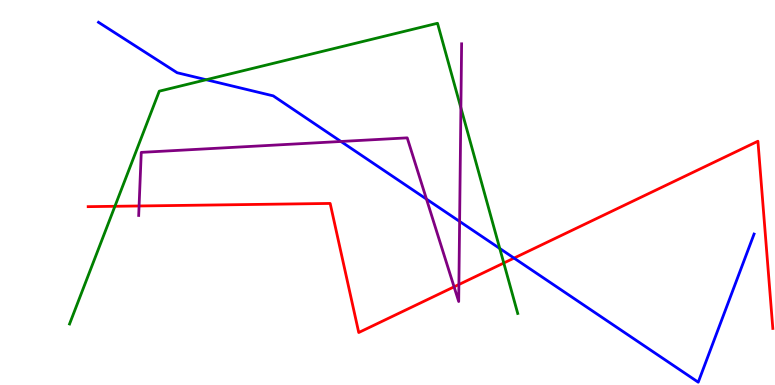[{'lines': ['blue', 'red'], 'intersections': [{'x': 6.63, 'y': 3.3}]}, {'lines': ['green', 'red'], 'intersections': [{'x': 1.48, 'y': 4.64}, {'x': 6.5, 'y': 3.17}]}, {'lines': ['purple', 'red'], 'intersections': [{'x': 1.79, 'y': 4.65}, {'x': 5.86, 'y': 2.55}, {'x': 5.92, 'y': 2.61}]}, {'lines': ['blue', 'green'], 'intersections': [{'x': 2.66, 'y': 7.93}, {'x': 6.45, 'y': 3.55}]}, {'lines': ['blue', 'purple'], 'intersections': [{'x': 4.4, 'y': 6.33}, {'x': 5.5, 'y': 4.83}, {'x': 5.93, 'y': 4.25}]}, {'lines': ['green', 'purple'], 'intersections': [{'x': 5.95, 'y': 7.2}]}]